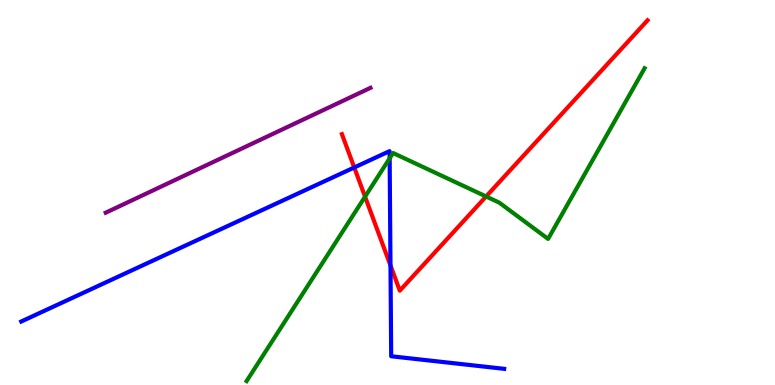[{'lines': ['blue', 'red'], 'intersections': [{'x': 4.57, 'y': 5.65}, {'x': 5.04, 'y': 3.1}]}, {'lines': ['green', 'red'], 'intersections': [{'x': 4.71, 'y': 4.89}, {'x': 6.27, 'y': 4.9}]}, {'lines': ['purple', 'red'], 'intersections': []}, {'lines': ['blue', 'green'], 'intersections': [{'x': 5.03, 'y': 5.89}]}, {'lines': ['blue', 'purple'], 'intersections': []}, {'lines': ['green', 'purple'], 'intersections': []}]